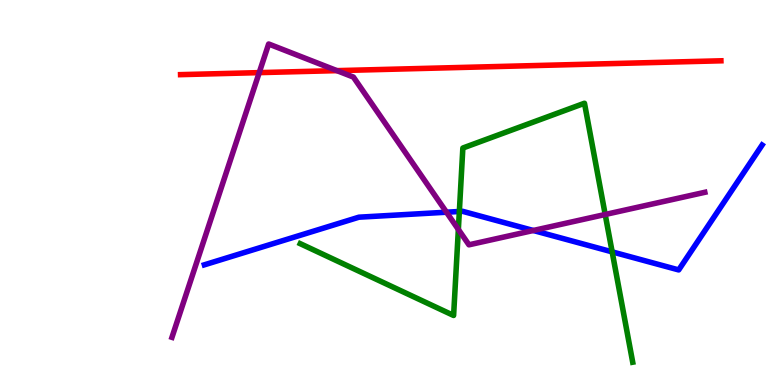[{'lines': ['blue', 'red'], 'intersections': []}, {'lines': ['green', 'red'], 'intersections': []}, {'lines': ['purple', 'red'], 'intersections': [{'x': 3.34, 'y': 8.11}, {'x': 4.35, 'y': 8.17}]}, {'lines': ['blue', 'green'], 'intersections': [{'x': 5.93, 'y': 4.51}, {'x': 7.9, 'y': 3.46}]}, {'lines': ['blue', 'purple'], 'intersections': [{'x': 5.76, 'y': 4.49}, {'x': 6.88, 'y': 4.01}]}, {'lines': ['green', 'purple'], 'intersections': [{'x': 5.91, 'y': 4.04}, {'x': 7.81, 'y': 4.43}]}]